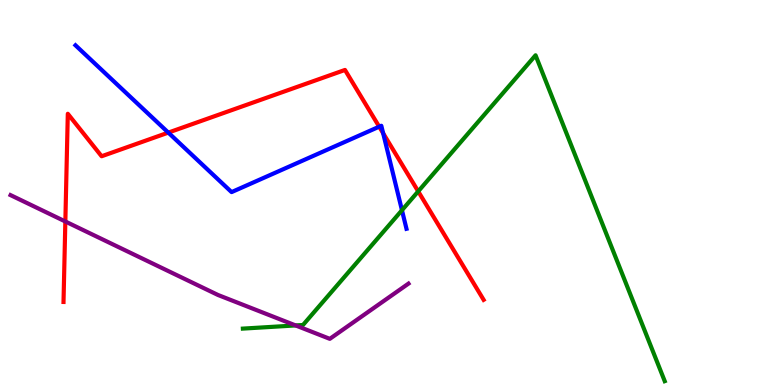[{'lines': ['blue', 'red'], 'intersections': [{'x': 2.17, 'y': 6.56}, {'x': 4.89, 'y': 6.71}, {'x': 4.94, 'y': 6.54}]}, {'lines': ['green', 'red'], 'intersections': [{'x': 5.4, 'y': 5.03}]}, {'lines': ['purple', 'red'], 'intersections': [{'x': 0.843, 'y': 4.25}]}, {'lines': ['blue', 'green'], 'intersections': [{'x': 5.19, 'y': 4.54}]}, {'lines': ['blue', 'purple'], 'intersections': []}, {'lines': ['green', 'purple'], 'intersections': [{'x': 3.81, 'y': 1.55}]}]